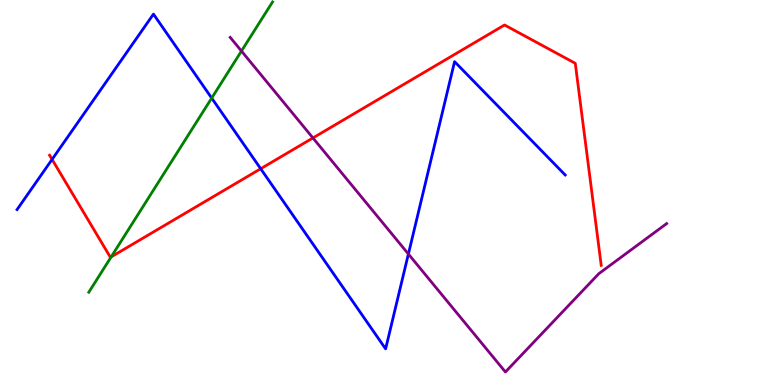[{'lines': ['blue', 'red'], 'intersections': [{'x': 0.672, 'y': 5.86}, {'x': 3.36, 'y': 5.62}]}, {'lines': ['green', 'red'], 'intersections': [{'x': 1.43, 'y': 3.33}]}, {'lines': ['purple', 'red'], 'intersections': [{'x': 4.04, 'y': 6.42}]}, {'lines': ['blue', 'green'], 'intersections': [{'x': 2.73, 'y': 7.45}]}, {'lines': ['blue', 'purple'], 'intersections': [{'x': 5.27, 'y': 3.4}]}, {'lines': ['green', 'purple'], 'intersections': [{'x': 3.12, 'y': 8.67}]}]